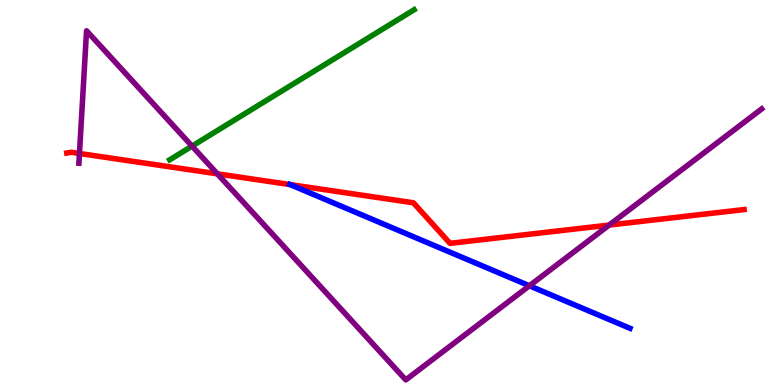[{'lines': ['blue', 'red'], 'intersections': [{'x': 3.74, 'y': 5.21}]}, {'lines': ['green', 'red'], 'intersections': []}, {'lines': ['purple', 'red'], 'intersections': [{'x': 1.03, 'y': 6.01}, {'x': 2.8, 'y': 5.48}, {'x': 7.86, 'y': 4.15}]}, {'lines': ['blue', 'green'], 'intersections': []}, {'lines': ['blue', 'purple'], 'intersections': [{'x': 6.83, 'y': 2.58}]}, {'lines': ['green', 'purple'], 'intersections': [{'x': 2.48, 'y': 6.2}]}]